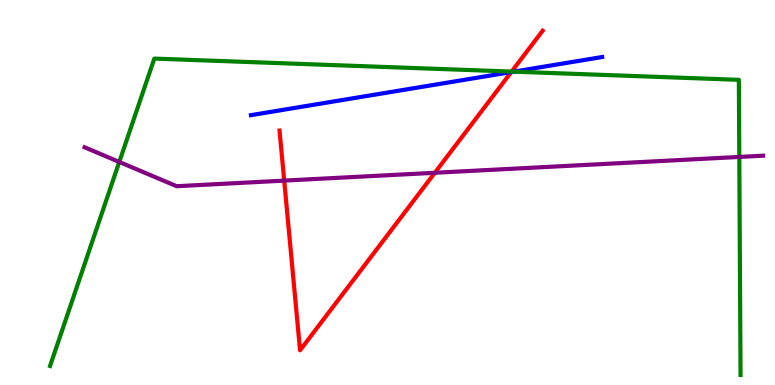[{'lines': ['blue', 'red'], 'intersections': [{'x': 6.6, 'y': 8.13}]}, {'lines': ['green', 'red'], 'intersections': [{'x': 6.6, 'y': 8.14}]}, {'lines': ['purple', 'red'], 'intersections': [{'x': 3.67, 'y': 5.31}, {'x': 5.61, 'y': 5.51}]}, {'lines': ['blue', 'green'], 'intersections': [{'x': 6.63, 'y': 8.14}]}, {'lines': ['blue', 'purple'], 'intersections': []}, {'lines': ['green', 'purple'], 'intersections': [{'x': 1.54, 'y': 5.79}, {'x': 9.54, 'y': 5.92}]}]